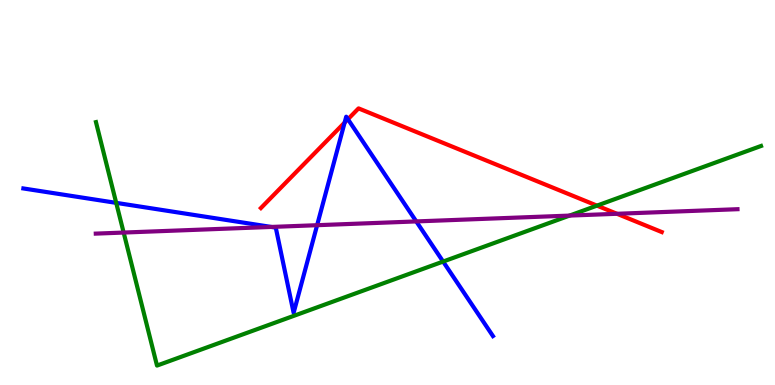[{'lines': ['blue', 'red'], 'intersections': [{'x': 4.45, 'y': 6.82}, {'x': 4.49, 'y': 6.9}]}, {'lines': ['green', 'red'], 'intersections': [{'x': 7.7, 'y': 4.66}]}, {'lines': ['purple', 'red'], 'intersections': [{'x': 7.96, 'y': 4.45}]}, {'lines': ['blue', 'green'], 'intersections': [{'x': 1.5, 'y': 4.73}, {'x': 5.72, 'y': 3.21}]}, {'lines': ['blue', 'purple'], 'intersections': [{'x': 3.5, 'y': 4.11}, {'x': 4.09, 'y': 4.15}, {'x': 5.37, 'y': 4.25}]}, {'lines': ['green', 'purple'], 'intersections': [{'x': 1.6, 'y': 3.96}, {'x': 7.35, 'y': 4.4}]}]